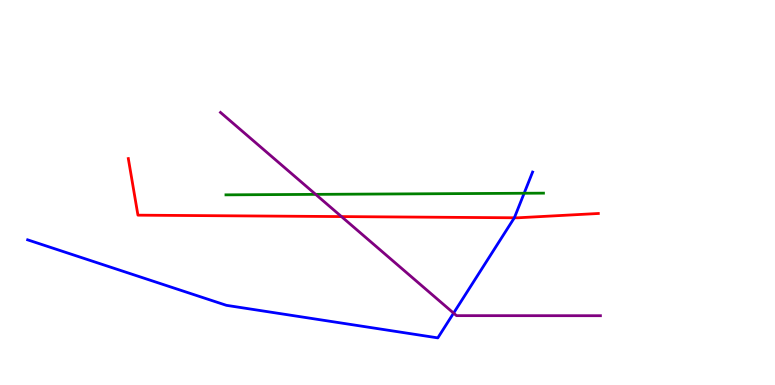[{'lines': ['blue', 'red'], 'intersections': [{'x': 6.64, 'y': 4.34}]}, {'lines': ['green', 'red'], 'intersections': []}, {'lines': ['purple', 'red'], 'intersections': [{'x': 4.41, 'y': 4.37}]}, {'lines': ['blue', 'green'], 'intersections': [{'x': 6.76, 'y': 4.98}]}, {'lines': ['blue', 'purple'], 'intersections': [{'x': 5.85, 'y': 1.87}]}, {'lines': ['green', 'purple'], 'intersections': [{'x': 4.07, 'y': 4.95}]}]